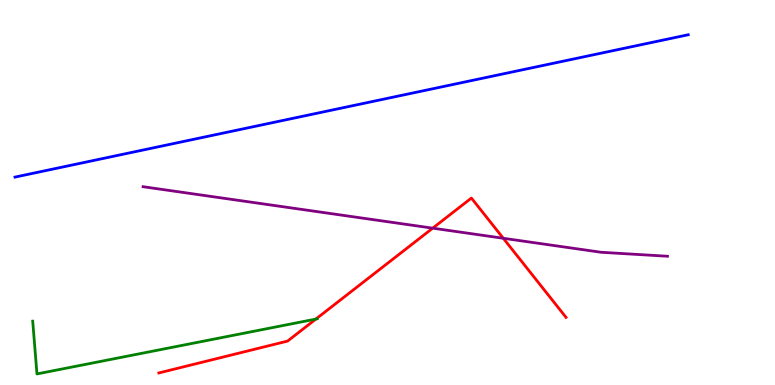[{'lines': ['blue', 'red'], 'intersections': []}, {'lines': ['green', 'red'], 'intersections': [{'x': 4.08, 'y': 1.71}]}, {'lines': ['purple', 'red'], 'intersections': [{'x': 5.58, 'y': 4.07}, {'x': 6.49, 'y': 3.81}]}, {'lines': ['blue', 'green'], 'intersections': []}, {'lines': ['blue', 'purple'], 'intersections': []}, {'lines': ['green', 'purple'], 'intersections': []}]